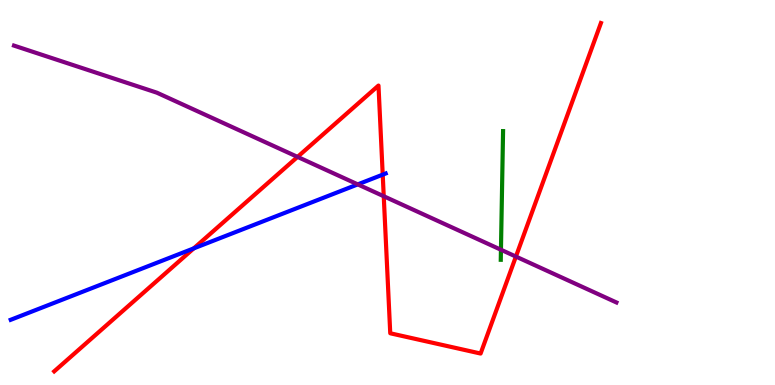[{'lines': ['blue', 'red'], 'intersections': [{'x': 2.5, 'y': 3.55}, {'x': 4.94, 'y': 5.46}]}, {'lines': ['green', 'red'], 'intersections': []}, {'lines': ['purple', 'red'], 'intersections': [{'x': 3.84, 'y': 5.92}, {'x': 4.95, 'y': 4.9}, {'x': 6.66, 'y': 3.34}]}, {'lines': ['blue', 'green'], 'intersections': []}, {'lines': ['blue', 'purple'], 'intersections': [{'x': 4.62, 'y': 5.21}]}, {'lines': ['green', 'purple'], 'intersections': [{'x': 6.46, 'y': 3.51}]}]